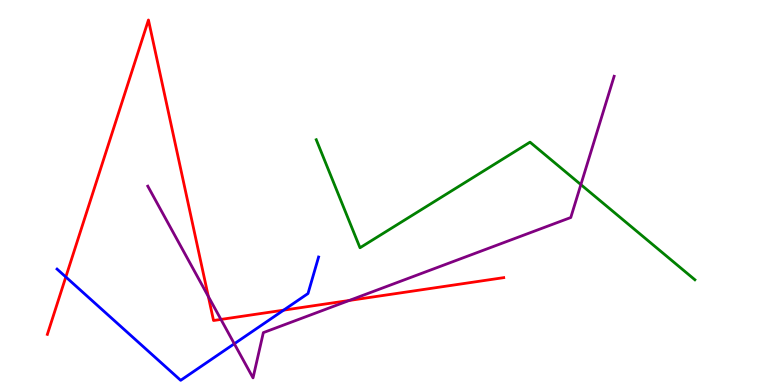[{'lines': ['blue', 'red'], 'intersections': [{'x': 0.849, 'y': 2.81}, {'x': 3.66, 'y': 1.94}]}, {'lines': ['green', 'red'], 'intersections': []}, {'lines': ['purple', 'red'], 'intersections': [{'x': 2.69, 'y': 2.3}, {'x': 2.85, 'y': 1.7}, {'x': 4.51, 'y': 2.2}]}, {'lines': ['blue', 'green'], 'intersections': []}, {'lines': ['blue', 'purple'], 'intersections': [{'x': 3.02, 'y': 1.07}]}, {'lines': ['green', 'purple'], 'intersections': [{'x': 7.5, 'y': 5.2}]}]